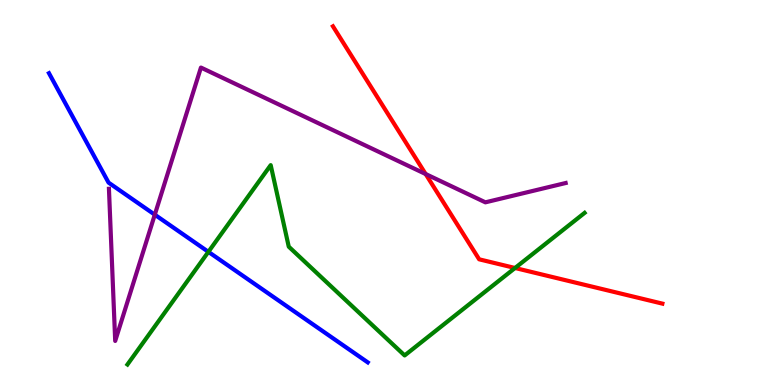[{'lines': ['blue', 'red'], 'intersections': []}, {'lines': ['green', 'red'], 'intersections': [{'x': 6.65, 'y': 3.04}]}, {'lines': ['purple', 'red'], 'intersections': [{'x': 5.49, 'y': 5.48}]}, {'lines': ['blue', 'green'], 'intersections': [{'x': 2.69, 'y': 3.46}]}, {'lines': ['blue', 'purple'], 'intersections': [{'x': 2.0, 'y': 4.42}]}, {'lines': ['green', 'purple'], 'intersections': []}]